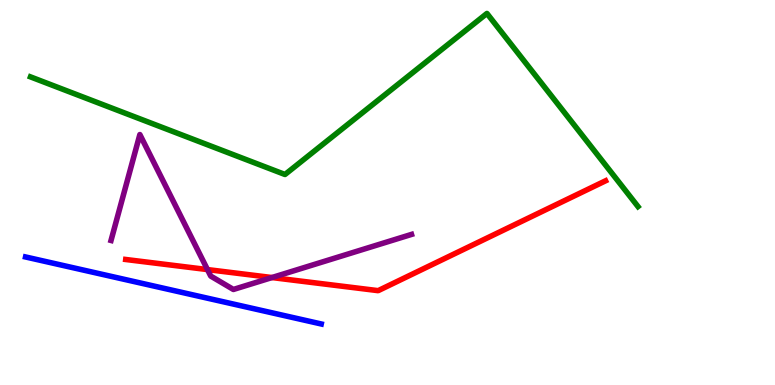[{'lines': ['blue', 'red'], 'intersections': []}, {'lines': ['green', 'red'], 'intersections': []}, {'lines': ['purple', 'red'], 'intersections': [{'x': 2.68, 'y': 3.0}, {'x': 3.51, 'y': 2.79}]}, {'lines': ['blue', 'green'], 'intersections': []}, {'lines': ['blue', 'purple'], 'intersections': []}, {'lines': ['green', 'purple'], 'intersections': []}]